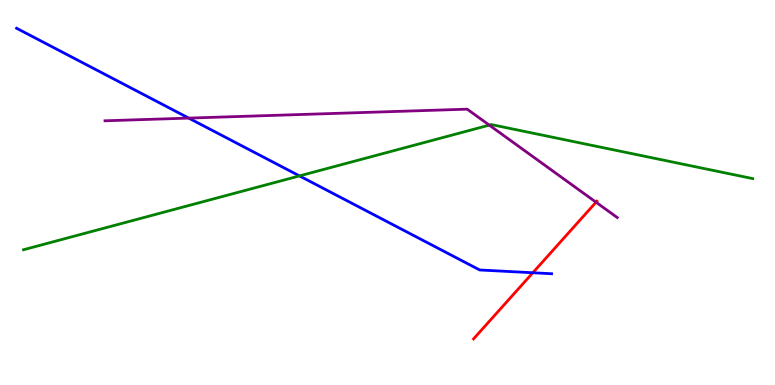[{'lines': ['blue', 'red'], 'intersections': [{'x': 6.88, 'y': 2.92}]}, {'lines': ['green', 'red'], 'intersections': []}, {'lines': ['purple', 'red'], 'intersections': [{'x': 7.69, 'y': 4.75}]}, {'lines': ['blue', 'green'], 'intersections': [{'x': 3.86, 'y': 5.43}]}, {'lines': ['blue', 'purple'], 'intersections': [{'x': 2.44, 'y': 6.93}]}, {'lines': ['green', 'purple'], 'intersections': [{'x': 6.31, 'y': 6.75}]}]